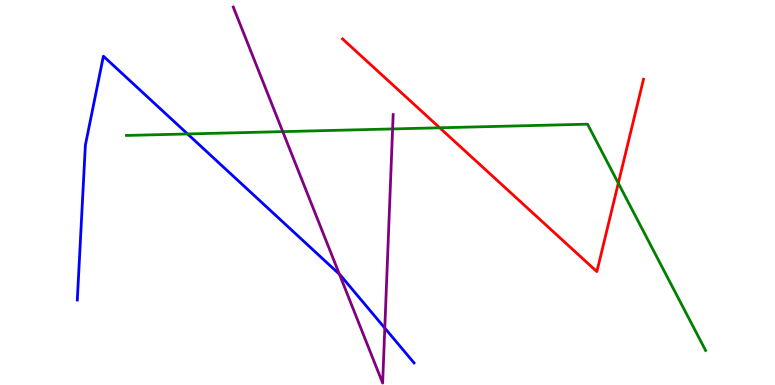[{'lines': ['blue', 'red'], 'intersections': []}, {'lines': ['green', 'red'], 'intersections': [{'x': 5.67, 'y': 6.68}, {'x': 7.98, 'y': 5.24}]}, {'lines': ['purple', 'red'], 'intersections': []}, {'lines': ['blue', 'green'], 'intersections': [{'x': 2.42, 'y': 6.52}]}, {'lines': ['blue', 'purple'], 'intersections': [{'x': 4.38, 'y': 2.88}, {'x': 4.97, 'y': 1.48}]}, {'lines': ['green', 'purple'], 'intersections': [{'x': 3.65, 'y': 6.58}, {'x': 5.07, 'y': 6.65}]}]